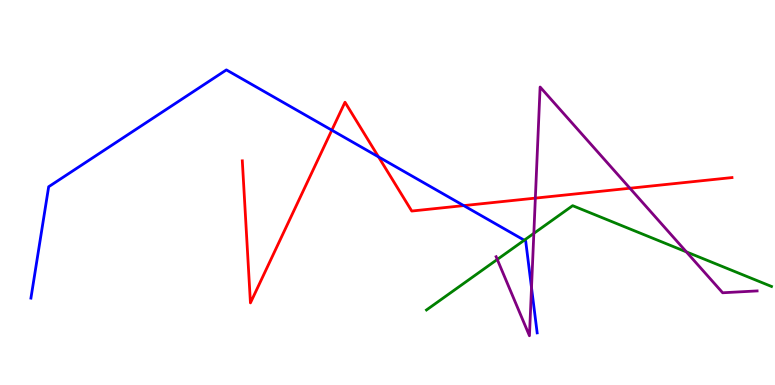[{'lines': ['blue', 'red'], 'intersections': [{'x': 4.28, 'y': 6.62}, {'x': 4.88, 'y': 5.93}, {'x': 5.98, 'y': 4.66}]}, {'lines': ['green', 'red'], 'intersections': []}, {'lines': ['purple', 'red'], 'intersections': [{'x': 6.91, 'y': 4.85}, {'x': 8.13, 'y': 5.11}]}, {'lines': ['blue', 'green'], 'intersections': [{'x': 6.76, 'y': 3.76}]}, {'lines': ['blue', 'purple'], 'intersections': [{'x': 6.86, 'y': 2.53}]}, {'lines': ['green', 'purple'], 'intersections': [{'x': 6.42, 'y': 3.26}, {'x': 6.89, 'y': 3.94}, {'x': 8.86, 'y': 3.46}]}]